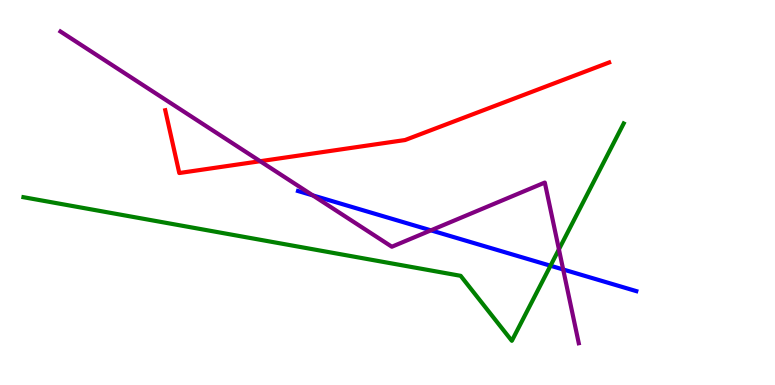[{'lines': ['blue', 'red'], 'intersections': []}, {'lines': ['green', 'red'], 'intersections': []}, {'lines': ['purple', 'red'], 'intersections': [{'x': 3.36, 'y': 5.81}]}, {'lines': ['blue', 'green'], 'intersections': [{'x': 7.1, 'y': 3.1}]}, {'lines': ['blue', 'purple'], 'intersections': [{'x': 4.04, 'y': 4.92}, {'x': 5.56, 'y': 4.02}, {'x': 7.27, 'y': 3.0}]}, {'lines': ['green', 'purple'], 'intersections': [{'x': 7.21, 'y': 3.52}]}]